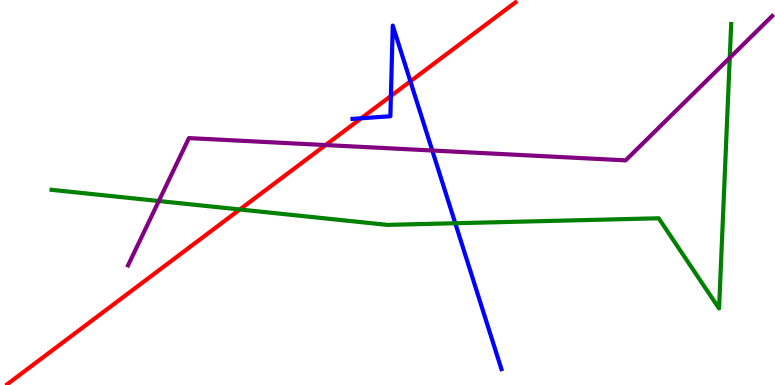[{'lines': ['blue', 'red'], 'intersections': [{'x': 4.66, 'y': 6.93}, {'x': 5.04, 'y': 7.51}, {'x': 5.3, 'y': 7.89}]}, {'lines': ['green', 'red'], 'intersections': [{'x': 3.09, 'y': 4.56}]}, {'lines': ['purple', 'red'], 'intersections': [{'x': 4.2, 'y': 6.23}]}, {'lines': ['blue', 'green'], 'intersections': [{'x': 5.87, 'y': 4.2}]}, {'lines': ['blue', 'purple'], 'intersections': [{'x': 5.58, 'y': 6.09}]}, {'lines': ['green', 'purple'], 'intersections': [{'x': 2.05, 'y': 4.78}, {'x': 9.42, 'y': 8.5}]}]